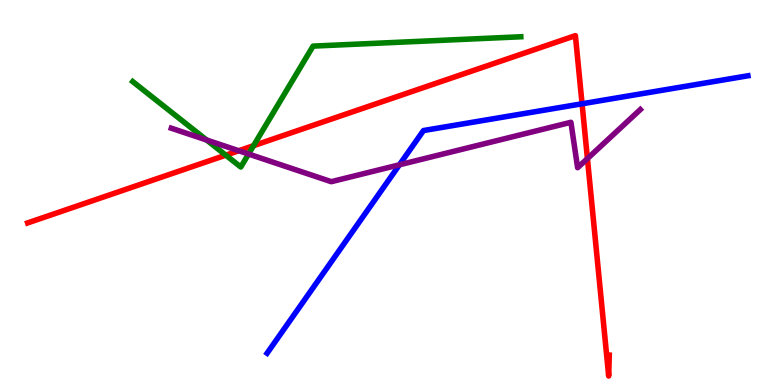[{'lines': ['blue', 'red'], 'intersections': [{'x': 7.51, 'y': 7.3}]}, {'lines': ['green', 'red'], 'intersections': [{'x': 2.91, 'y': 5.97}, {'x': 3.27, 'y': 6.22}]}, {'lines': ['purple', 'red'], 'intersections': [{'x': 3.08, 'y': 6.08}, {'x': 7.58, 'y': 5.88}]}, {'lines': ['blue', 'green'], 'intersections': []}, {'lines': ['blue', 'purple'], 'intersections': [{'x': 5.15, 'y': 5.72}]}, {'lines': ['green', 'purple'], 'intersections': [{'x': 2.67, 'y': 6.36}, {'x': 3.21, 'y': 6.0}]}]